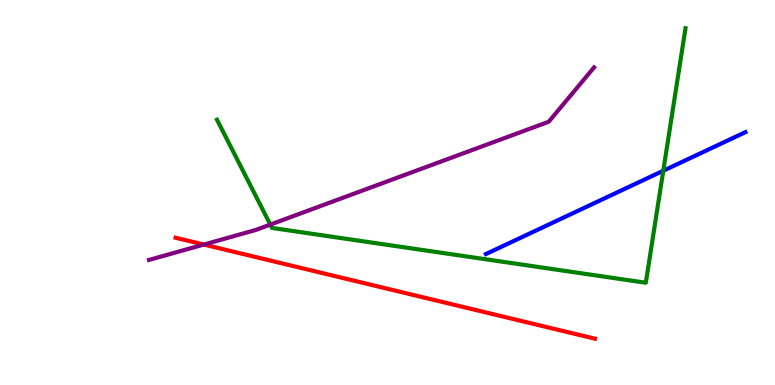[{'lines': ['blue', 'red'], 'intersections': []}, {'lines': ['green', 'red'], 'intersections': []}, {'lines': ['purple', 'red'], 'intersections': [{'x': 2.63, 'y': 3.65}]}, {'lines': ['blue', 'green'], 'intersections': [{'x': 8.56, 'y': 5.56}]}, {'lines': ['blue', 'purple'], 'intersections': []}, {'lines': ['green', 'purple'], 'intersections': [{'x': 3.49, 'y': 4.17}]}]